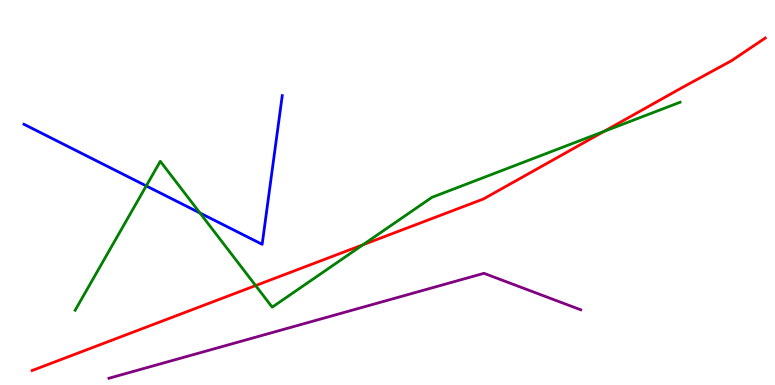[{'lines': ['blue', 'red'], 'intersections': []}, {'lines': ['green', 'red'], 'intersections': [{'x': 3.3, 'y': 2.58}, {'x': 4.68, 'y': 3.64}, {'x': 7.79, 'y': 6.59}]}, {'lines': ['purple', 'red'], 'intersections': []}, {'lines': ['blue', 'green'], 'intersections': [{'x': 1.89, 'y': 5.17}, {'x': 2.58, 'y': 4.47}]}, {'lines': ['blue', 'purple'], 'intersections': []}, {'lines': ['green', 'purple'], 'intersections': []}]